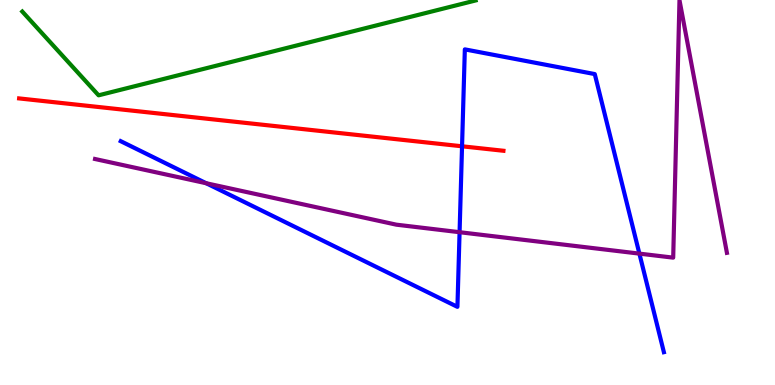[{'lines': ['blue', 'red'], 'intersections': [{'x': 5.96, 'y': 6.2}]}, {'lines': ['green', 'red'], 'intersections': []}, {'lines': ['purple', 'red'], 'intersections': []}, {'lines': ['blue', 'green'], 'intersections': []}, {'lines': ['blue', 'purple'], 'intersections': [{'x': 2.66, 'y': 5.24}, {'x': 5.93, 'y': 3.97}, {'x': 8.25, 'y': 3.41}]}, {'lines': ['green', 'purple'], 'intersections': []}]